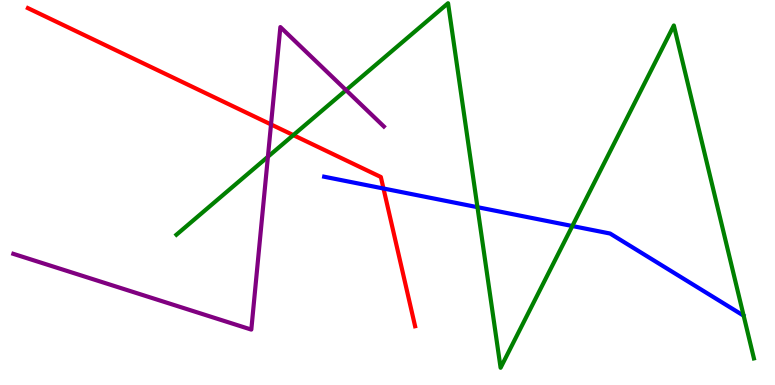[{'lines': ['blue', 'red'], 'intersections': [{'x': 4.95, 'y': 5.1}]}, {'lines': ['green', 'red'], 'intersections': [{'x': 3.78, 'y': 6.49}]}, {'lines': ['purple', 'red'], 'intersections': [{'x': 3.5, 'y': 6.77}]}, {'lines': ['blue', 'green'], 'intersections': [{'x': 6.16, 'y': 4.62}, {'x': 7.38, 'y': 4.13}]}, {'lines': ['blue', 'purple'], 'intersections': []}, {'lines': ['green', 'purple'], 'intersections': [{'x': 3.46, 'y': 5.93}, {'x': 4.47, 'y': 7.66}]}]